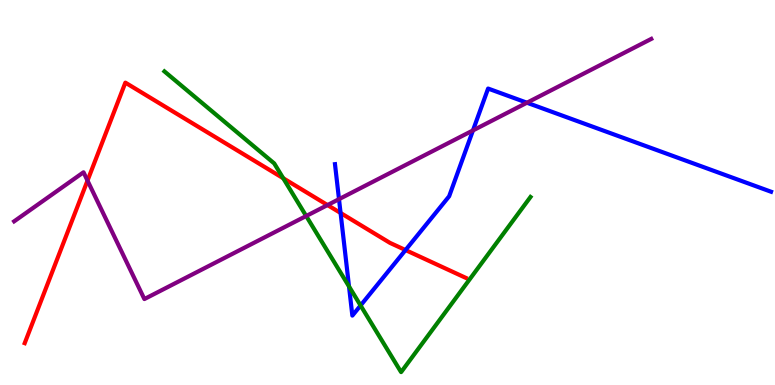[{'lines': ['blue', 'red'], 'intersections': [{'x': 4.39, 'y': 4.47}, {'x': 5.23, 'y': 3.51}]}, {'lines': ['green', 'red'], 'intersections': [{'x': 3.65, 'y': 5.37}]}, {'lines': ['purple', 'red'], 'intersections': [{'x': 1.13, 'y': 5.31}, {'x': 4.23, 'y': 4.67}]}, {'lines': ['blue', 'green'], 'intersections': [{'x': 4.5, 'y': 2.56}, {'x': 4.65, 'y': 2.07}]}, {'lines': ['blue', 'purple'], 'intersections': [{'x': 4.37, 'y': 4.83}, {'x': 6.1, 'y': 6.61}, {'x': 6.8, 'y': 7.33}]}, {'lines': ['green', 'purple'], 'intersections': [{'x': 3.95, 'y': 4.39}]}]